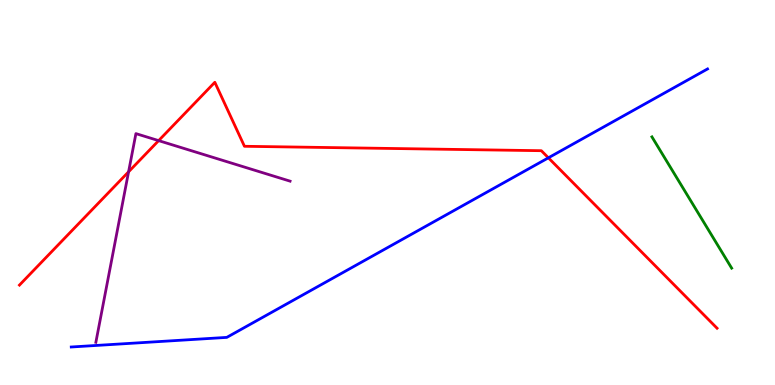[{'lines': ['blue', 'red'], 'intersections': [{'x': 7.08, 'y': 5.9}]}, {'lines': ['green', 'red'], 'intersections': []}, {'lines': ['purple', 'red'], 'intersections': [{'x': 1.66, 'y': 5.54}, {'x': 2.05, 'y': 6.35}]}, {'lines': ['blue', 'green'], 'intersections': []}, {'lines': ['blue', 'purple'], 'intersections': []}, {'lines': ['green', 'purple'], 'intersections': []}]